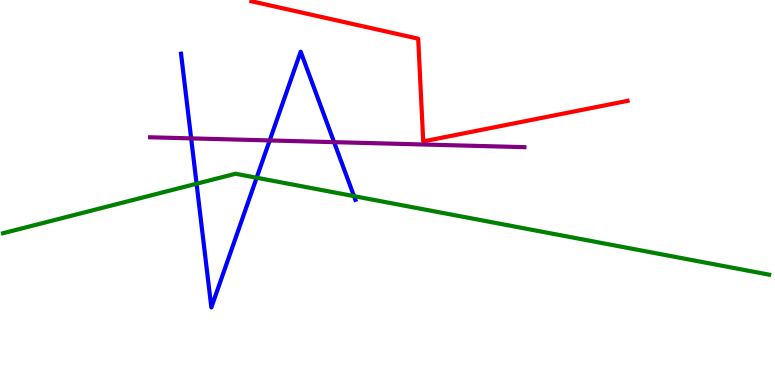[{'lines': ['blue', 'red'], 'intersections': []}, {'lines': ['green', 'red'], 'intersections': []}, {'lines': ['purple', 'red'], 'intersections': []}, {'lines': ['blue', 'green'], 'intersections': [{'x': 2.54, 'y': 5.23}, {'x': 3.31, 'y': 5.38}, {'x': 4.57, 'y': 4.91}]}, {'lines': ['blue', 'purple'], 'intersections': [{'x': 2.47, 'y': 6.41}, {'x': 3.48, 'y': 6.35}, {'x': 4.31, 'y': 6.31}]}, {'lines': ['green', 'purple'], 'intersections': []}]